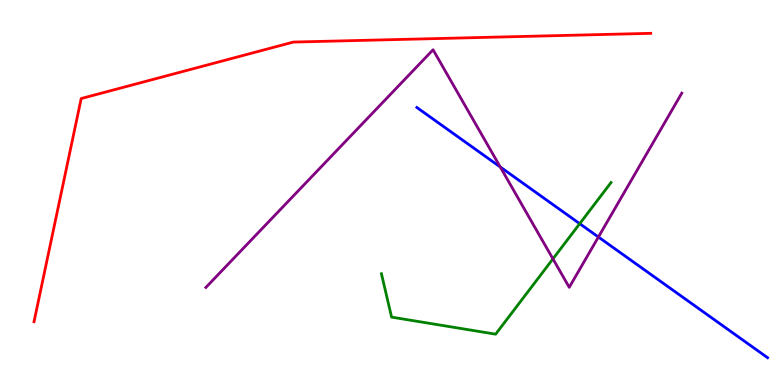[{'lines': ['blue', 'red'], 'intersections': []}, {'lines': ['green', 'red'], 'intersections': []}, {'lines': ['purple', 'red'], 'intersections': []}, {'lines': ['blue', 'green'], 'intersections': [{'x': 7.48, 'y': 4.19}]}, {'lines': ['blue', 'purple'], 'intersections': [{'x': 6.46, 'y': 5.66}, {'x': 7.72, 'y': 3.84}]}, {'lines': ['green', 'purple'], 'intersections': [{'x': 7.13, 'y': 3.28}]}]